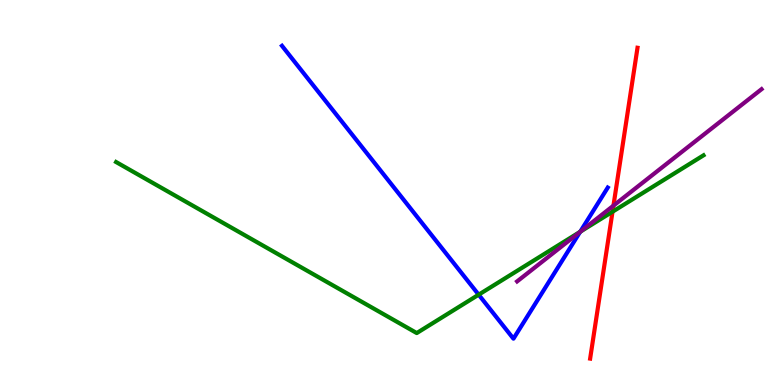[{'lines': ['blue', 'red'], 'intersections': []}, {'lines': ['green', 'red'], 'intersections': [{'x': 7.9, 'y': 4.5}]}, {'lines': ['purple', 'red'], 'intersections': [{'x': 7.92, 'y': 4.66}]}, {'lines': ['blue', 'green'], 'intersections': [{'x': 6.18, 'y': 2.35}, {'x': 7.49, 'y': 3.98}]}, {'lines': ['blue', 'purple'], 'intersections': [{'x': 7.49, 'y': 3.98}]}, {'lines': ['green', 'purple'], 'intersections': [{'x': 7.49, 'y': 3.98}]}]